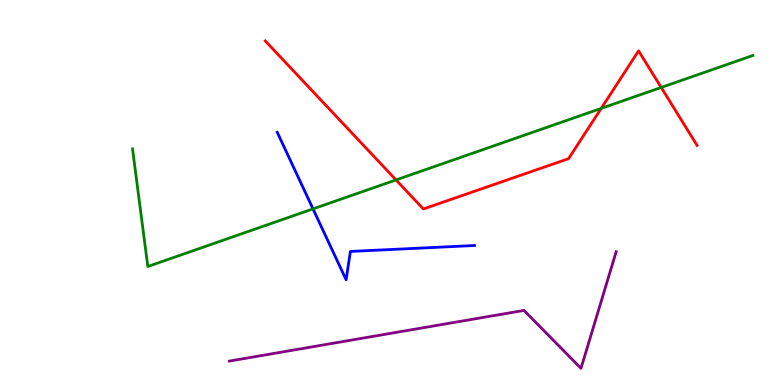[{'lines': ['blue', 'red'], 'intersections': []}, {'lines': ['green', 'red'], 'intersections': [{'x': 5.11, 'y': 5.33}, {'x': 7.76, 'y': 7.18}, {'x': 8.53, 'y': 7.73}]}, {'lines': ['purple', 'red'], 'intersections': []}, {'lines': ['blue', 'green'], 'intersections': [{'x': 4.04, 'y': 4.57}]}, {'lines': ['blue', 'purple'], 'intersections': []}, {'lines': ['green', 'purple'], 'intersections': []}]